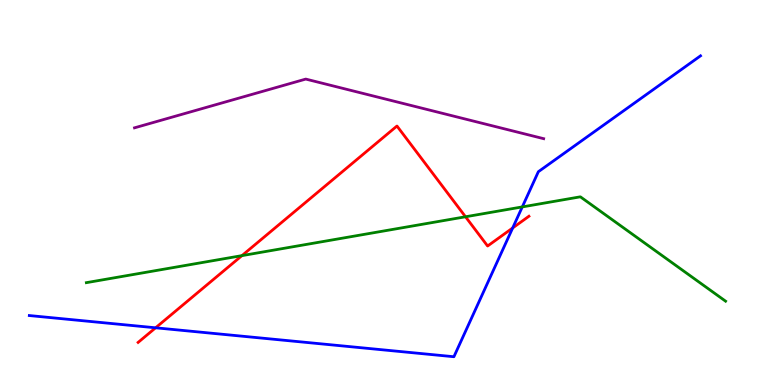[{'lines': ['blue', 'red'], 'intersections': [{'x': 2.01, 'y': 1.49}, {'x': 6.62, 'y': 4.08}]}, {'lines': ['green', 'red'], 'intersections': [{'x': 3.12, 'y': 3.36}, {'x': 6.01, 'y': 4.37}]}, {'lines': ['purple', 'red'], 'intersections': []}, {'lines': ['blue', 'green'], 'intersections': [{'x': 6.74, 'y': 4.63}]}, {'lines': ['blue', 'purple'], 'intersections': []}, {'lines': ['green', 'purple'], 'intersections': []}]